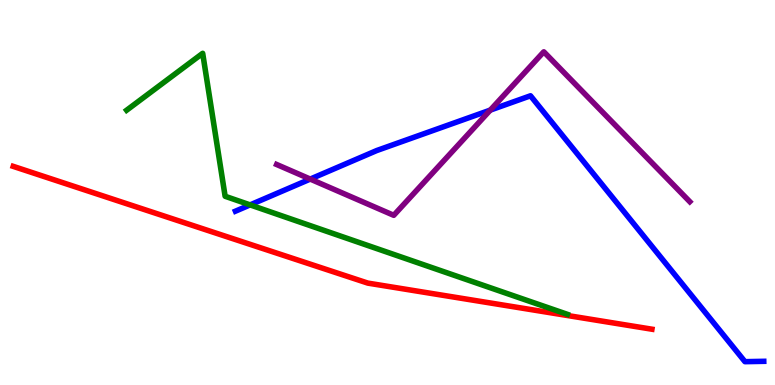[{'lines': ['blue', 'red'], 'intersections': []}, {'lines': ['green', 'red'], 'intersections': []}, {'lines': ['purple', 'red'], 'intersections': []}, {'lines': ['blue', 'green'], 'intersections': [{'x': 3.23, 'y': 4.68}]}, {'lines': ['blue', 'purple'], 'intersections': [{'x': 4.0, 'y': 5.35}, {'x': 6.33, 'y': 7.14}]}, {'lines': ['green', 'purple'], 'intersections': []}]